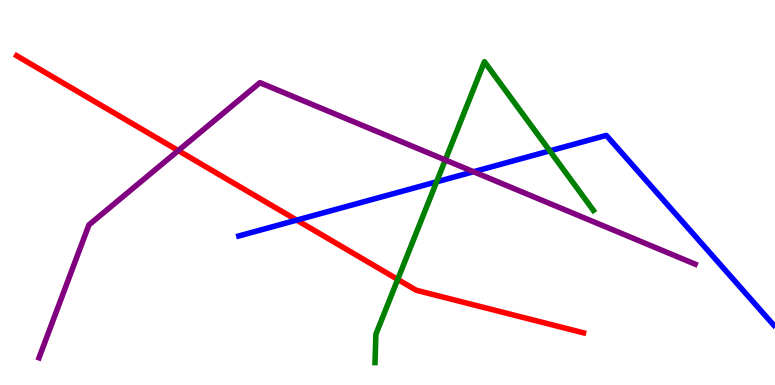[{'lines': ['blue', 'red'], 'intersections': [{'x': 3.83, 'y': 4.28}]}, {'lines': ['green', 'red'], 'intersections': [{'x': 5.13, 'y': 2.74}]}, {'lines': ['purple', 'red'], 'intersections': [{'x': 2.3, 'y': 6.09}]}, {'lines': ['blue', 'green'], 'intersections': [{'x': 5.63, 'y': 5.28}, {'x': 7.09, 'y': 6.08}]}, {'lines': ['blue', 'purple'], 'intersections': [{'x': 6.11, 'y': 5.54}]}, {'lines': ['green', 'purple'], 'intersections': [{'x': 5.75, 'y': 5.85}]}]